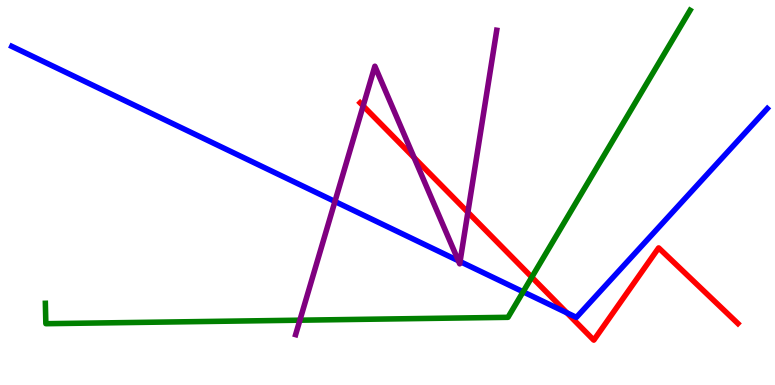[{'lines': ['blue', 'red'], 'intersections': [{'x': 7.31, 'y': 1.87}]}, {'lines': ['green', 'red'], 'intersections': [{'x': 6.86, 'y': 2.8}]}, {'lines': ['purple', 'red'], 'intersections': [{'x': 4.69, 'y': 7.25}, {'x': 5.34, 'y': 5.9}, {'x': 6.04, 'y': 4.49}]}, {'lines': ['blue', 'green'], 'intersections': [{'x': 6.75, 'y': 2.42}]}, {'lines': ['blue', 'purple'], 'intersections': [{'x': 4.32, 'y': 4.77}, {'x': 5.91, 'y': 3.23}, {'x': 5.94, 'y': 3.21}]}, {'lines': ['green', 'purple'], 'intersections': [{'x': 3.87, 'y': 1.68}]}]